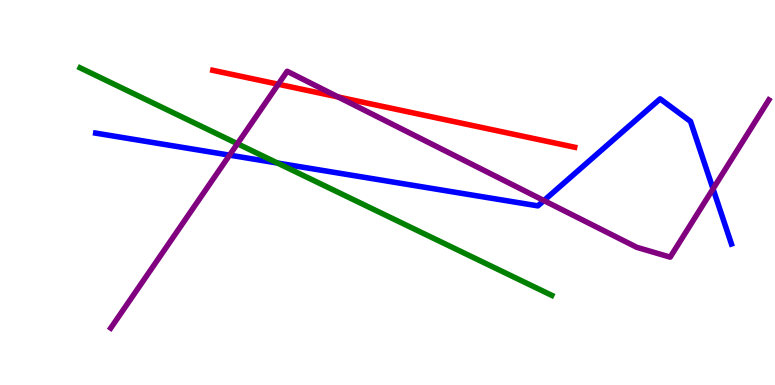[{'lines': ['blue', 'red'], 'intersections': []}, {'lines': ['green', 'red'], 'intersections': []}, {'lines': ['purple', 'red'], 'intersections': [{'x': 3.59, 'y': 7.81}, {'x': 4.36, 'y': 7.48}]}, {'lines': ['blue', 'green'], 'intersections': [{'x': 3.58, 'y': 5.77}]}, {'lines': ['blue', 'purple'], 'intersections': [{'x': 2.96, 'y': 5.97}, {'x': 7.02, 'y': 4.79}, {'x': 9.2, 'y': 5.09}]}, {'lines': ['green', 'purple'], 'intersections': [{'x': 3.06, 'y': 6.27}]}]